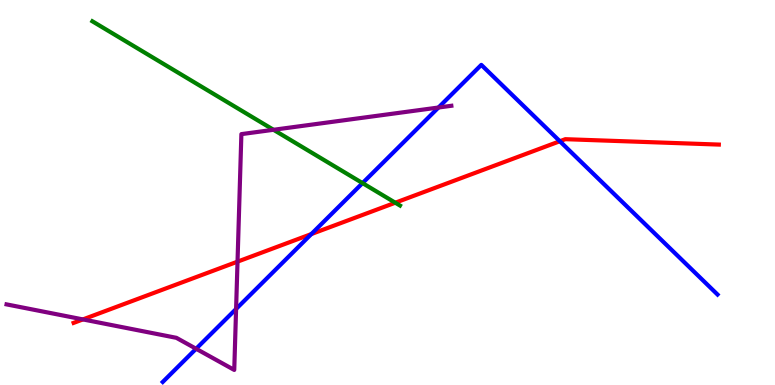[{'lines': ['blue', 'red'], 'intersections': [{'x': 4.02, 'y': 3.92}, {'x': 7.22, 'y': 6.33}]}, {'lines': ['green', 'red'], 'intersections': [{'x': 5.1, 'y': 4.73}]}, {'lines': ['purple', 'red'], 'intersections': [{'x': 1.07, 'y': 1.7}, {'x': 3.06, 'y': 3.2}]}, {'lines': ['blue', 'green'], 'intersections': [{'x': 4.68, 'y': 5.24}]}, {'lines': ['blue', 'purple'], 'intersections': [{'x': 2.53, 'y': 0.941}, {'x': 3.05, 'y': 1.97}, {'x': 5.66, 'y': 7.21}]}, {'lines': ['green', 'purple'], 'intersections': [{'x': 3.53, 'y': 6.63}]}]